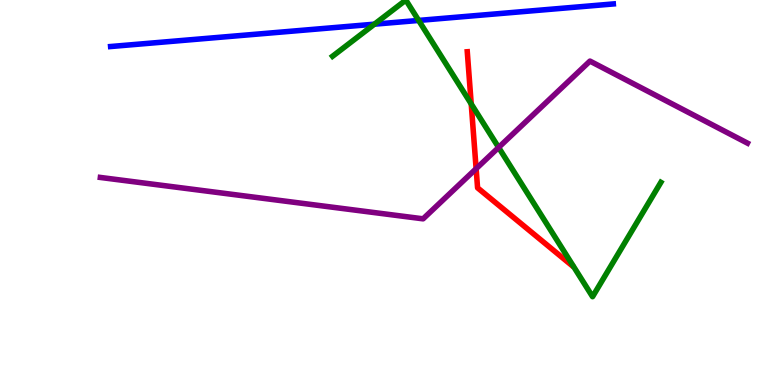[{'lines': ['blue', 'red'], 'intersections': []}, {'lines': ['green', 'red'], 'intersections': [{'x': 6.08, 'y': 7.3}]}, {'lines': ['purple', 'red'], 'intersections': [{'x': 6.14, 'y': 5.62}]}, {'lines': ['blue', 'green'], 'intersections': [{'x': 4.83, 'y': 9.37}, {'x': 5.4, 'y': 9.47}]}, {'lines': ['blue', 'purple'], 'intersections': []}, {'lines': ['green', 'purple'], 'intersections': [{'x': 6.43, 'y': 6.17}]}]